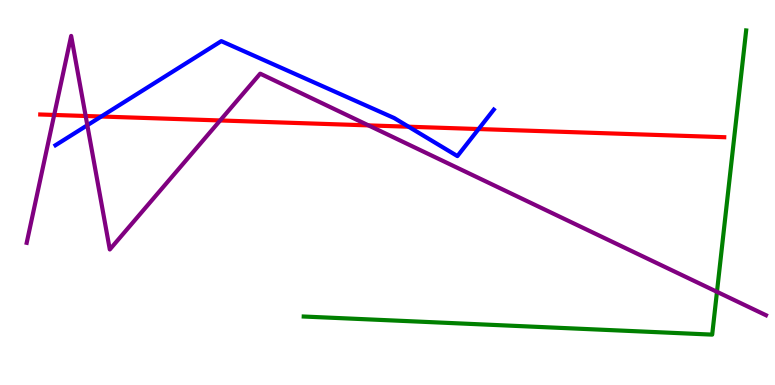[{'lines': ['blue', 'red'], 'intersections': [{'x': 1.31, 'y': 6.97}, {'x': 5.27, 'y': 6.71}, {'x': 6.18, 'y': 6.65}]}, {'lines': ['green', 'red'], 'intersections': []}, {'lines': ['purple', 'red'], 'intersections': [{'x': 0.699, 'y': 7.01}, {'x': 1.11, 'y': 6.99}, {'x': 2.84, 'y': 6.87}, {'x': 4.75, 'y': 6.74}]}, {'lines': ['blue', 'green'], 'intersections': []}, {'lines': ['blue', 'purple'], 'intersections': [{'x': 1.13, 'y': 6.75}]}, {'lines': ['green', 'purple'], 'intersections': [{'x': 9.25, 'y': 2.42}]}]